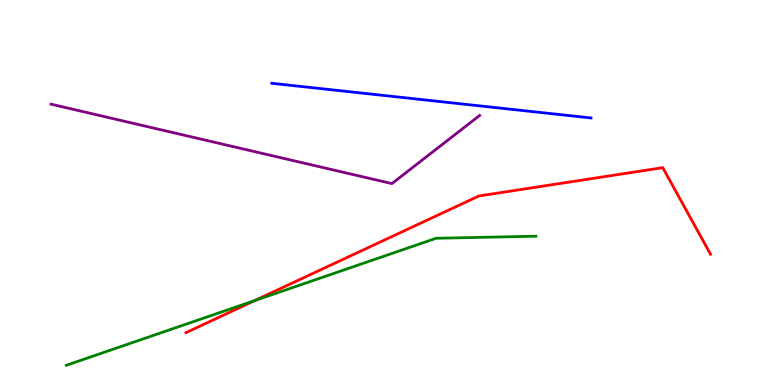[{'lines': ['blue', 'red'], 'intersections': []}, {'lines': ['green', 'red'], 'intersections': [{'x': 3.29, 'y': 2.19}]}, {'lines': ['purple', 'red'], 'intersections': []}, {'lines': ['blue', 'green'], 'intersections': []}, {'lines': ['blue', 'purple'], 'intersections': []}, {'lines': ['green', 'purple'], 'intersections': []}]